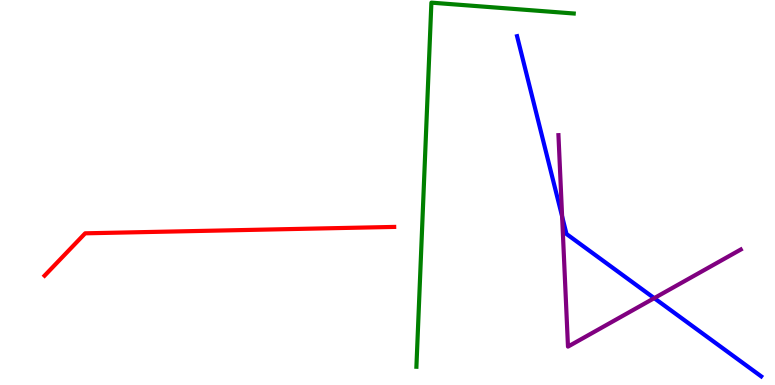[{'lines': ['blue', 'red'], 'intersections': []}, {'lines': ['green', 'red'], 'intersections': []}, {'lines': ['purple', 'red'], 'intersections': []}, {'lines': ['blue', 'green'], 'intersections': []}, {'lines': ['blue', 'purple'], 'intersections': [{'x': 7.25, 'y': 4.38}, {'x': 8.44, 'y': 2.26}]}, {'lines': ['green', 'purple'], 'intersections': []}]